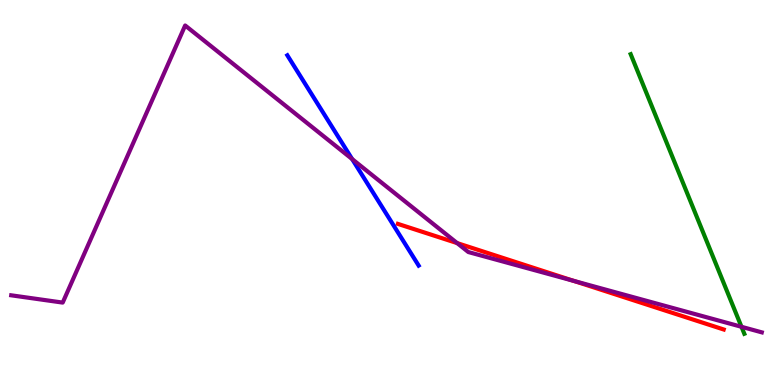[{'lines': ['blue', 'red'], 'intersections': []}, {'lines': ['green', 'red'], 'intersections': []}, {'lines': ['purple', 'red'], 'intersections': [{'x': 5.9, 'y': 3.69}, {'x': 7.4, 'y': 2.7}]}, {'lines': ['blue', 'green'], 'intersections': []}, {'lines': ['blue', 'purple'], 'intersections': [{'x': 4.54, 'y': 5.87}]}, {'lines': ['green', 'purple'], 'intersections': [{'x': 9.57, 'y': 1.51}]}]